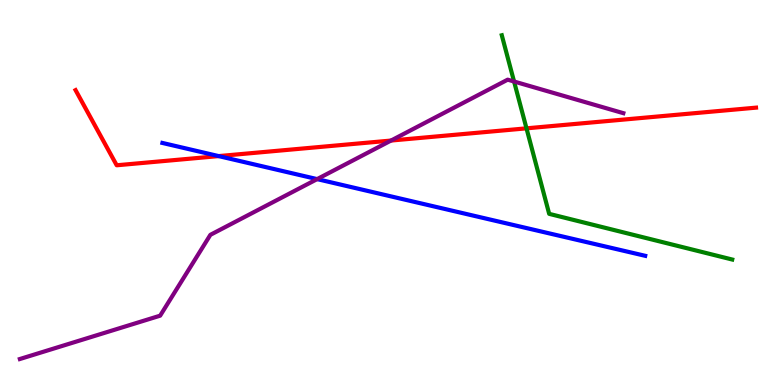[{'lines': ['blue', 'red'], 'intersections': [{'x': 2.82, 'y': 5.95}]}, {'lines': ['green', 'red'], 'intersections': [{'x': 6.79, 'y': 6.67}]}, {'lines': ['purple', 'red'], 'intersections': [{'x': 5.05, 'y': 6.35}]}, {'lines': ['blue', 'green'], 'intersections': []}, {'lines': ['blue', 'purple'], 'intersections': [{'x': 4.09, 'y': 5.35}]}, {'lines': ['green', 'purple'], 'intersections': [{'x': 6.63, 'y': 7.88}]}]